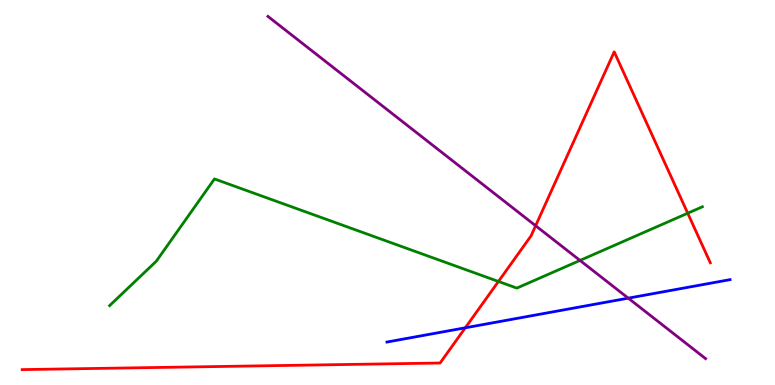[{'lines': ['blue', 'red'], 'intersections': [{'x': 6.0, 'y': 1.49}]}, {'lines': ['green', 'red'], 'intersections': [{'x': 6.43, 'y': 2.69}, {'x': 8.87, 'y': 4.46}]}, {'lines': ['purple', 'red'], 'intersections': [{'x': 6.91, 'y': 4.14}]}, {'lines': ['blue', 'green'], 'intersections': []}, {'lines': ['blue', 'purple'], 'intersections': [{'x': 8.11, 'y': 2.26}]}, {'lines': ['green', 'purple'], 'intersections': [{'x': 7.48, 'y': 3.24}]}]